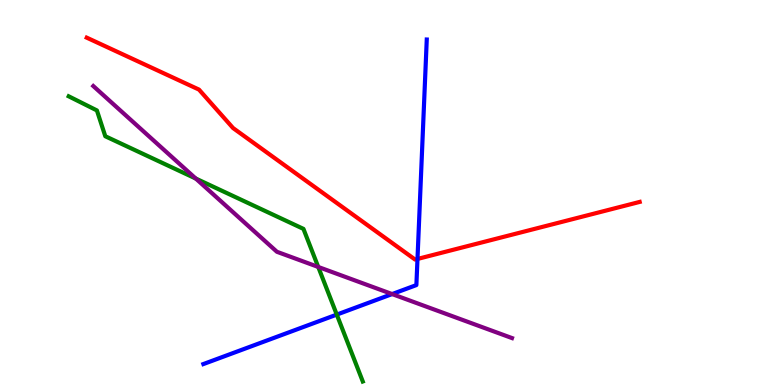[{'lines': ['blue', 'red'], 'intersections': [{'x': 5.39, 'y': 3.27}]}, {'lines': ['green', 'red'], 'intersections': []}, {'lines': ['purple', 'red'], 'intersections': []}, {'lines': ['blue', 'green'], 'intersections': [{'x': 4.35, 'y': 1.83}]}, {'lines': ['blue', 'purple'], 'intersections': [{'x': 5.06, 'y': 2.36}]}, {'lines': ['green', 'purple'], 'intersections': [{'x': 2.53, 'y': 5.36}, {'x': 4.11, 'y': 3.07}]}]